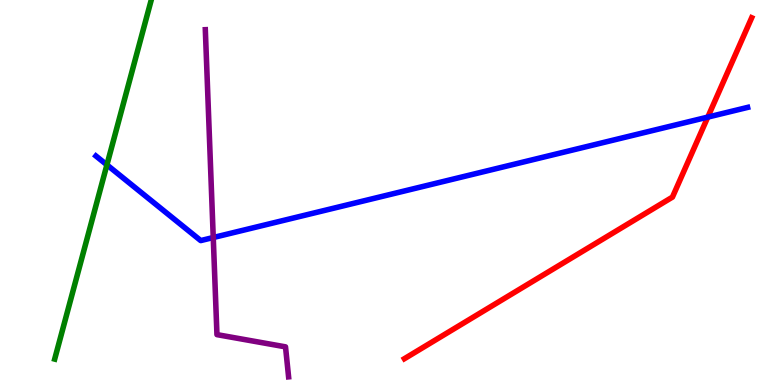[{'lines': ['blue', 'red'], 'intersections': [{'x': 9.13, 'y': 6.96}]}, {'lines': ['green', 'red'], 'intersections': []}, {'lines': ['purple', 'red'], 'intersections': []}, {'lines': ['blue', 'green'], 'intersections': [{'x': 1.38, 'y': 5.72}]}, {'lines': ['blue', 'purple'], 'intersections': [{'x': 2.75, 'y': 3.83}]}, {'lines': ['green', 'purple'], 'intersections': []}]